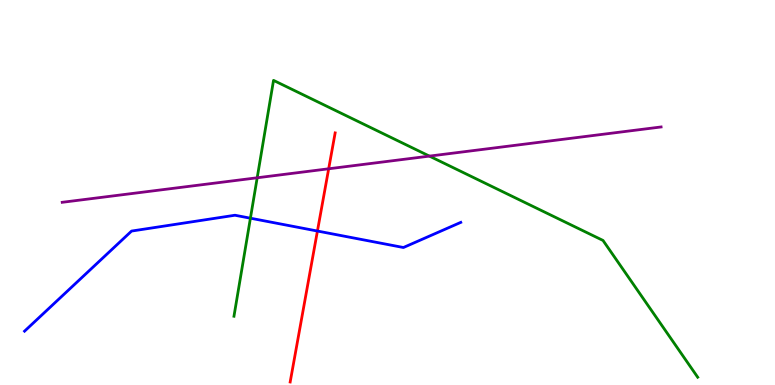[{'lines': ['blue', 'red'], 'intersections': [{'x': 4.1, 'y': 4.0}]}, {'lines': ['green', 'red'], 'intersections': []}, {'lines': ['purple', 'red'], 'intersections': [{'x': 4.24, 'y': 5.62}]}, {'lines': ['blue', 'green'], 'intersections': [{'x': 3.23, 'y': 4.33}]}, {'lines': ['blue', 'purple'], 'intersections': []}, {'lines': ['green', 'purple'], 'intersections': [{'x': 3.32, 'y': 5.38}, {'x': 5.54, 'y': 5.95}]}]